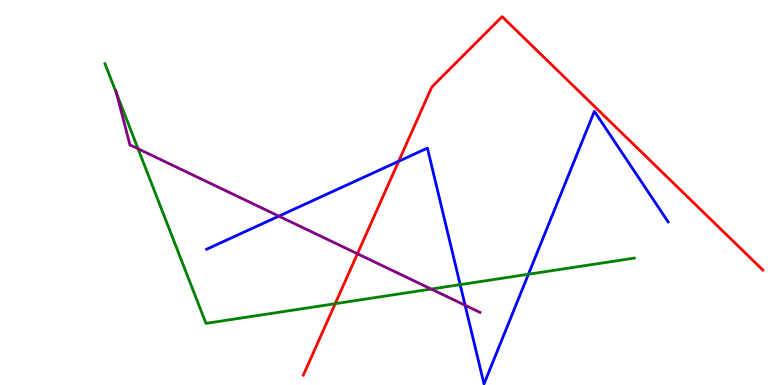[{'lines': ['blue', 'red'], 'intersections': [{'x': 5.14, 'y': 5.81}]}, {'lines': ['green', 'red'], 'intersections': [{'x': 4.32, 'y': 2.11}]}, {'lines': ['purple', 'red'], 'intersections': [{'x': 4.61, 'y': 3.41}]}, {'lines': ['blue', 'green'], 'intersections': [{'x': 5.94, 'y': 2.61}, {'x': 6.82, 'y': 2.88}]}, {'lines': ['blue', 'purple'], 'intersections': [{'x': 3.6, 'y': 4.39}, {'x': 6.0, 'y': 2.07}]}, {'lines': ['green', 'purple'], 'intersections': [{'x': 1.51, 'y': 7.56}, {'x': 1.78, 'y': 6.14}, {'x': 5.56, 'y': 2.49}]}]